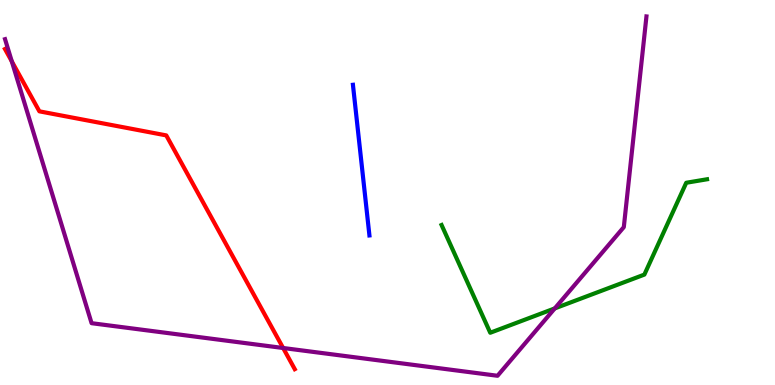[{'lines': ['blue', 'red'], 'intersections': []}, {'lines': ['green', 'red'], 'intersections': []}, {'lines': ['purple', 'red'], 'intersections': [{'x': 0.152, 'y': 8.41}, {'x': 3.65, 'y': 0.961}]}, {'lines': ['blue', 'green'], 'intersections': []}, {'lines': ['blue', 'purple'], 'intersections': []}, {'lines': ['green', 'purple'], 'intersections': [{'x': 7.16, 'y': 1.99}]}]